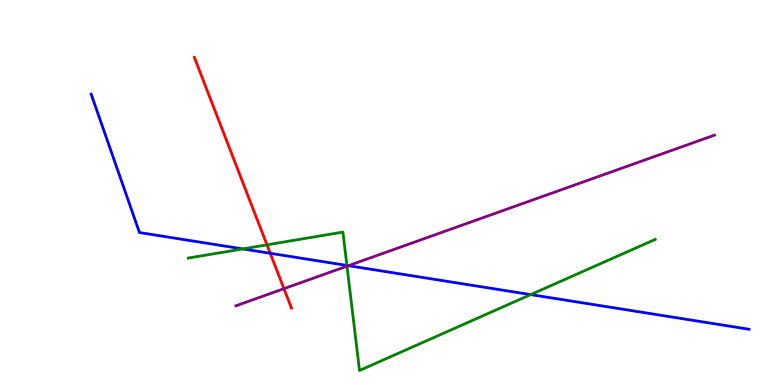[{'lines': ['blue', 'red'], 'intersections': [{'x': 3.49, 'y': 3.42}]}, {'lines': ['green', 'red'], 'intersections': [{'x': 3.44, 'y': 3.64}]}, {'lines': ['purple', 'red'], 'intersections': [{'x': 3.66, 'y': 2.5}]}, {'lines': ['blue', 'green'], 'intersections': [{'x': 3.13, 'y': 3.53}, {'x': 4.48, 'y': 3.11}, {'x': 6.85, 'y': 2.35}]}, {'lines': ['blue', 'purple'], 'intersections': [{'x': 4.5, 'y': 3.1}]}, {'lines': ['green', 'purple'], 'intersections': [{'x': 4.48, 'y': 3.09}]}]